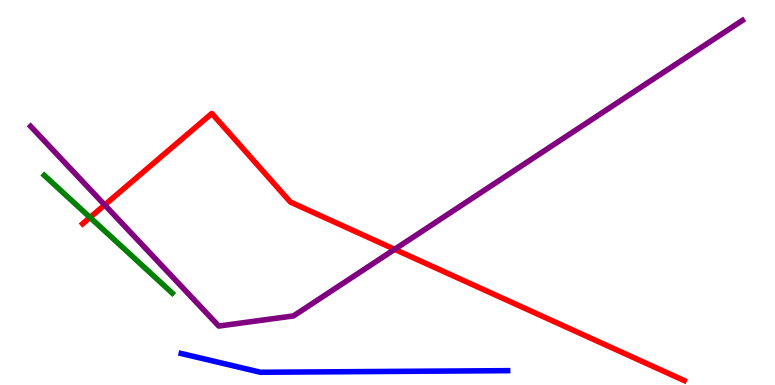[{'lines': ['blue', 'red'], 'intersections': []}, {'lines': ['green', 'red'], 'intersections': [{'x': 1.16, 'y': 4.35}]}, {'lines': ['purple', 'red'], 'intersections': [{'x': 1.35, 'y': 4.68}, {'x': 5.09, 'y': 3.52}]}, {'lines': ['blue', 'green'], 'intersections': []}, {'lines': ['blue', 'purple'], 'intersections': []}, {'lines': ['green', 'purple'], 'intersections': []}]